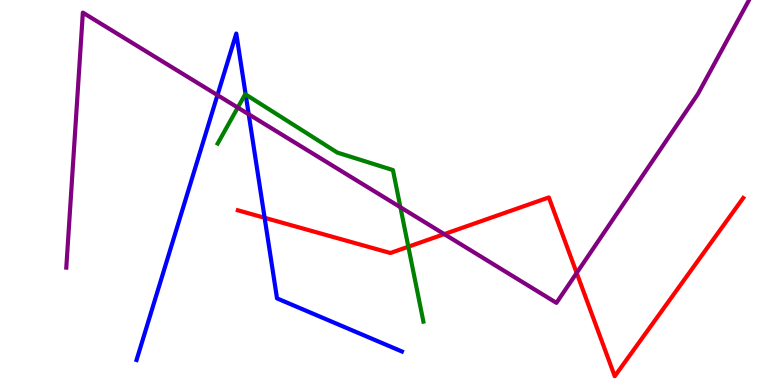[{'lines': ['blue', 'red'], 'intersections': [{'x': 3.41, 'y': 4.34}]}, {'lines': ['green', 'red'], 'intersections': [{'x': 5.27, 'y': 3.59}]}, {'lines': ['purple', 'red'], 'intersections': [{'x': 5.73, 'y': 3.92}, {'x': 7.44, 'y': 2.91}]}, {'lines': ['blue', 'green'], 'intersections': [{'x': 3.17, 'y': 7.55}]}, {'lines': ['blue', 'purple'], 'intersections': [{'x': 2.81, 'y': 7.53}, {'x': 3.21, 'y': 7.03}]}, {'lines': ['green', 'purple'], 'intersections': [{'x': 3.07, 'y': 7.21}, {'x': 5.17, 'y': 4.62}]}]